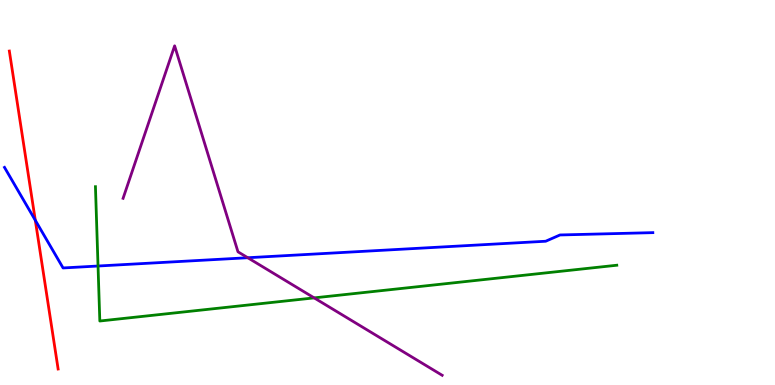[{'lines': ['blue', 'red'], 'intersections': [{'x': 0.456, 'y': 4.28}]}, {'lines': ['green', 'red'], 'intersections': []}, {'lines': ['purple', 'red'], 'intersections': []}, {'lines': ['blue', 'green'], 'intersections': [{'x': 1.26, 'y': 3.09}]}, {'lines': ['blue', 'purple'], 'intersections': [{'x': 3.2, 'y': 3.31}]}, {'lines': ['green', 'purple'], 'intersections': [{'x': 4.05, 'y': 2.26}]}]